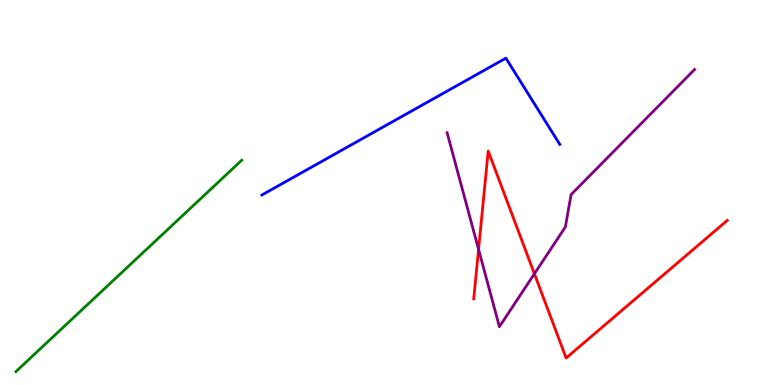[{'lines': ['blue', 'red'], 'intersections': []}, {'lines': ['green', 'red'], 'intersections': []}, {'lines': ['purple', 'red'], 'intersections': [{'x': 6.18, 'y': 3.52}, {'x': 6.9, 'y': 2.89}]}, {'lines': ['blue', 'green'], 'intersections': []}, {'lines': ['blue', 'purple'], 'intersections': []}, {'lines': ['green', 'purple'], 'intersections': []}]